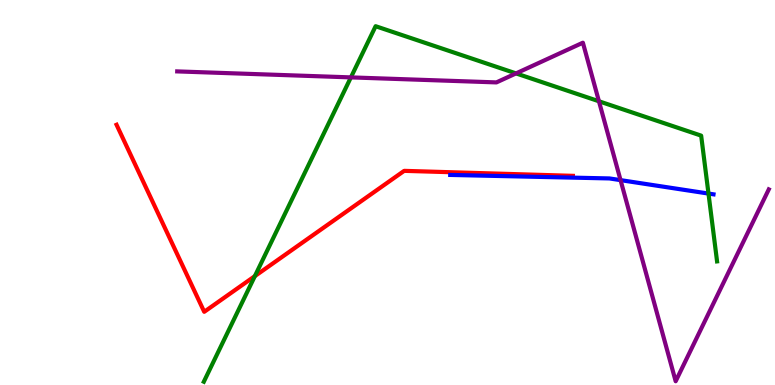[{'lines': ['blue', 'red'], 'intersections': []}, {'lines': ['green', 'red'], 'intersections': [{'x': 3.29, 'y': 2.83}]}, {'lines': ['purple', 'red'], 'intersections': []}, {'lines': ['blue', 'green'], 'intersections': [{'x': 9.14, 'y': 4.97}]}, {'lines': ['blue', 'purple'], 'intersections': [{'x': 8.01, 'y': 5.32}]}, {'lines': ['green', 'purple'], 'intersections': [{'x': 4.53, 'y': 7.99}, {'x': 6.66, 'y': 8.09}, {'x': 7.73, 'y': 7.37}]}]